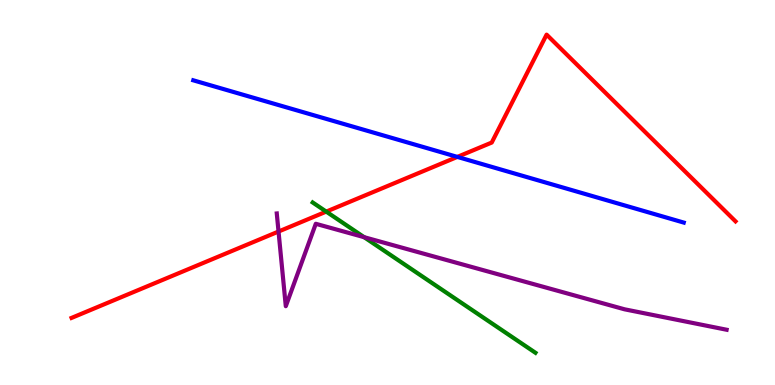[{'lines': ['blue', 'red'], 'intersections': [{'x': 5.9, 'y': 5.92}]}, {'lines': ['green', 'red'], 'intersections': [{'x': 4.21, 'y': 4.5}]}, {'lines': ['purple', 'red'], 'intersections': [{'x': 3.59, 'y': 3.99}]}, {'lines': ['blue', 'green'], 'intersections': []}, {'lines': ['blue', 'purple'], 'intersections': []}, {'lines': ['green', 'purple'], 'intersections': [{'x': 4.7, 'y': 3.84}]}]